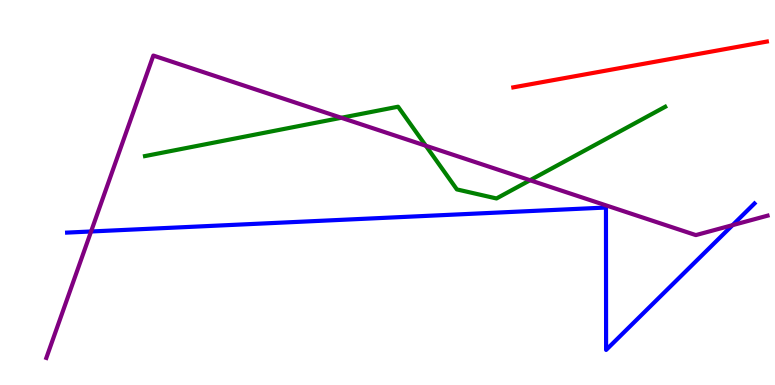[{'lines': ['blue', 'red'], 'intersections': []}, {'lines': ['green', 'red'], 'intersections': []}, {'lines': ['purple', 'red'], 'intersections': []}, {'lines': ['blue', 'green'], 'intersections': []}, {'lines': ['blue', 'purple'], 'intersections': [{'x': 1.18, 'y': 3.99}, {'x': 9.45, 'y': 4.15}]}, {'lines': ['green', 'purple'], 'intersections': [{'x': 4.4, 'y': 6.94}, {'x': 5.49, 'y': 6.21}, {'x': 6.84, 'y': 5.32}]}]